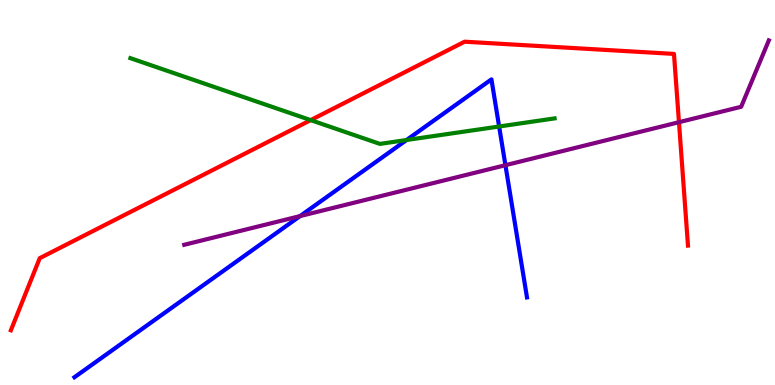[{'lines': ['blue', 'red'], 'intersections': []}, {'lines': ['green', 'red'], 'intersections': [{'x': 4.01, 'y': 6.88}]}, {'lines': ['purple', 'red'], 'intersections': [{'x': 8.76, 'y': 6.83}]}, {'lines': ['blue', 'green'], 'intersections': [{'x': 5.25, 'y': 6.36}, {'x': 6.44, 'y': 6.71}]}, {'lines': ['blue', 'purple'], 'intersections': [{'x': 3.87, 'y': 4.39}, {'x': 6.52, 'y': 5.71}]}, {'lines': ['green', 'purple'], 'intersections': []}]